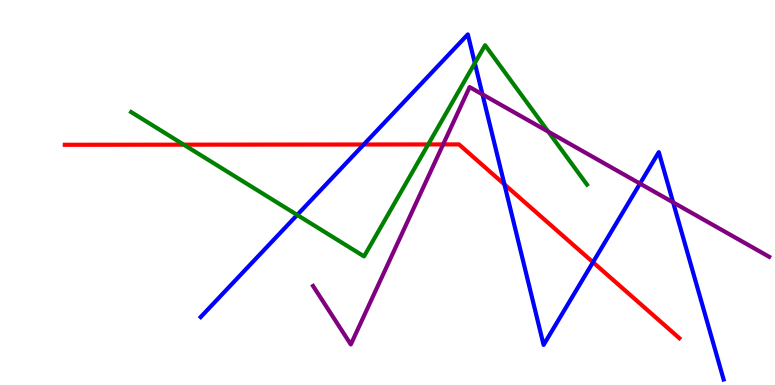[{'lines': ['blue', 'red'], 'intersections': [{'x': 4.69, 'y': 6.25}, {'x': 6.51, 'y': 5.21}, {'x': 7.65, 'y': 3.19}]}, {'lines': ['green', 'red'], 'intersections': [{'x': 2.37, 'y': 6.24}, {'x': 5.53, 'y': 6.25}]}, {'lines': ['purple', 'red'], 'intersections': [{'x': 5.72, 'y': 6.25}]}, {'lines': ['blue', 'green'], 'intersections': [{'x': 3.83, 'y': 4.42}, {'x': 6.13, 'y': 8.36}]}, {'lines': ['blue', 'purple'], 'intersections': [{'x': 6.23, 'y': 7.55}, {'x': 8.26, 'y': 5.23}, {'x': 8.69, 'y': 4.74}]}, {'lines': ['green', 'purple'], 'intersections': [{'x': 7.07, 'y': 6.58}]}]